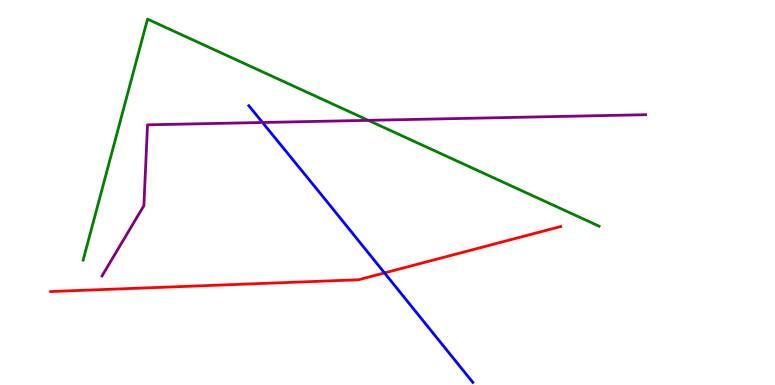[{'lines': ['blue', 'red'], 'intersections': [{'x': 4.96, 'y': 2.91}]}, {'lines': ['green', 'red'], 'intersections': []}, {'lines': ['purple', 'red'], 'intersections': []}, {'lines': ['blue', 'green'], 'intersections': []}, {'lines': ['blue', 'purple'], 'intersections': [{'x': 3.39, 'y': 6.82}]}, {'lines': ['green', 'purple'], 'intersections': [{'x': 4.75, 'y': 6.87}]}]